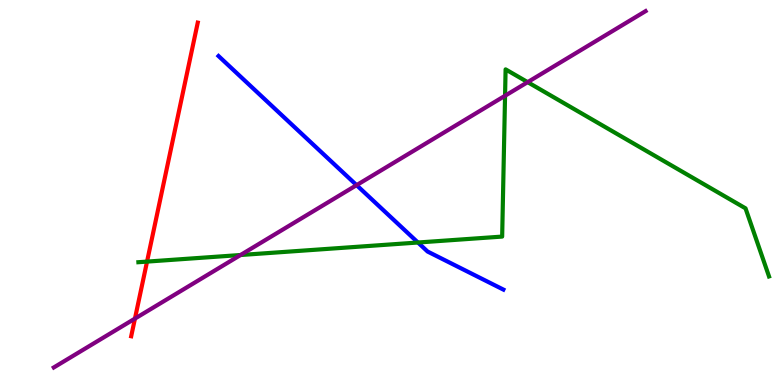[{'lines': ['blue', 'red'], 'intersections': []}, {'lines': ['green', 'red'], 'intersections': [{'x': 1.9, 'y': 3.21}]}, {'lines': ['purple', 'red'], 'intersections': [{'x': 1.74, 'y': 1.72}]}, {'lines': ['blue', 'green'], 'intersections': [{'x': 5.39, 'y': 3.7}]}, {'lines': ['blue', 'purple'], 'intersections': [{'x': 4.6, 'y': 5.19}]}, {'lines': ['green', 'purple'], 'intersections': [{'x': 3.1, 'y': 3.38}, {'x': 6.52, 'y': 7.51}, {'x': 6.81, 'y': 7.87}]}]